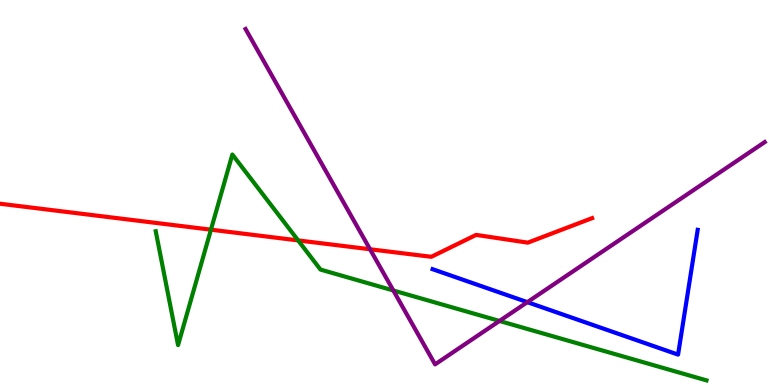[{'lines': ['blue', 'red'], 'intersections': []}, {'lines': ['green', 'red'], 'intersections': [{'x': 2.72, 'y': 4.03}, {'x': 3.85, 'y': 3.76}]}, {'lines': ['purple', 'red'], 'intersections': [{'x': 4.77, 'y': 3.53}]}, {'lines': ['blue', 'green'], 'intersections': []}, {'lines': ['blue', 'purple'], 'intersections': [{'x': 6.8, 'y': 2.15}]}, {'lines': ['green', 'purple'], 'intersections': [{'x': 5.08, 'y': 2.46}, {'x': 6.44, 'y': 1.66}]}]